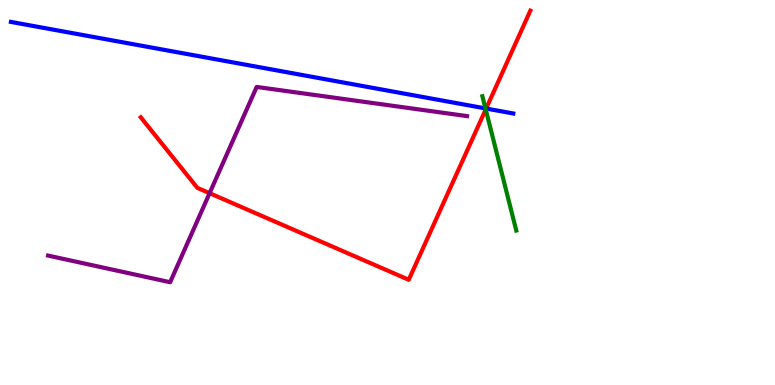[{'lines': ['blue', 'red'], 'intersections': [{'x': 6.27, 'y': 7.18}]}, {'lines': ['green', 'red'], 'intersections': [{'x': 6.27, 'y': 7.16}]}, {'lines': ['purple', 'red'], 'intersections': [{'x': 2.7, 'y': 4.98}]}, {'lines': ['blue', 'green'], 'intersections': [{'x': 6.26, 'y': 7.18}]}, {'lines': ['blue', 'purple'], 'intersections': []}, {'lines': ['green', 'purple'], 'intersections': []}]